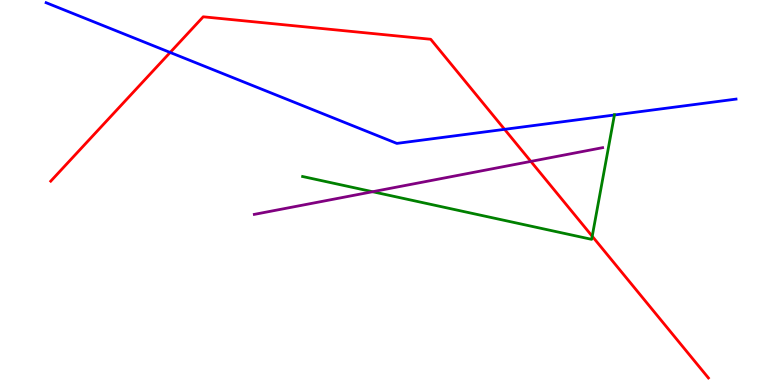[{'lines': ['blue', 'red'], 'intersections': [{'x': 2.2, 'y': 8.64}, {'x': 6.51, 'y': 6.64}]}, {'lines': ['green', 'red'], 'intersections': [{'x': 7.64, 'y': 3.86}]}, {'lines': ['purple', 'red'], 'intersections': [{'x': 6.85, 'y': 5.81}]}, {'lines': ['blue', 'green'], 'intersections': [{'x': 7.93, 'y': 7.01}]}, {'lines': ['blue', 'purple'], 'intersections': []}, {'lines': ['green', 'purple'], 'intersections': [{'x': 4.81, 'y': 5.02}]}]